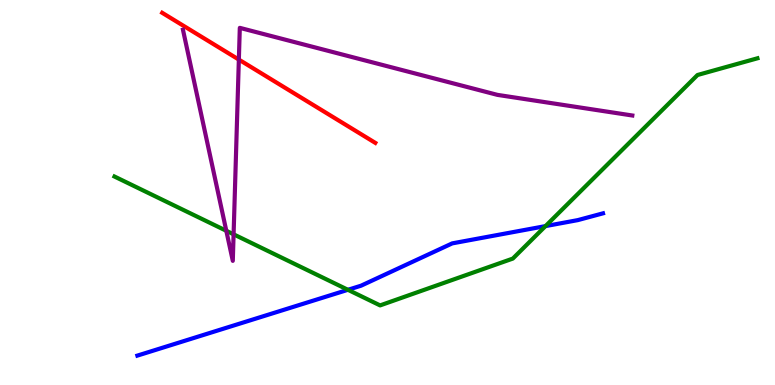[{'lines': ['blue', 'red'], 'intersections': []}, {'lines': ['green', 'red'], 'intersections': []}, {'lines': ['purple', 'red'], 'intersections': [{'x': 3.08, 'y': 8.45}]}, {'lines': ['blue', 'green'], 'intersections': [{'x': 4.49, 'y': 2.47}, {'x': 7.04, 'y': 4.13}]}, {'lines': ['blue', 'purple'], 'intersections': []}, {'lines': ['green', 'purple'], 'intersections': [{'x': 2.92, 'y': 4.01}, {'x': 3.01, 'y': 3.91}]}]